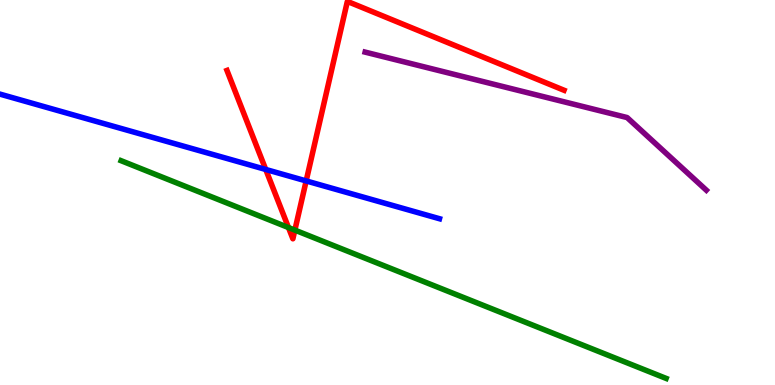[{'lines': ['blue', 'red'], 'intersections': [{'x': 3.43, 'y': 5.6}, {'x': 3.95, 'y': 5.3}]}, {'lines': ['green', 'red'], 'intersections': [{'x': 3.72, 'y': 4.09}, {'x': 3.8, 'y': 4.02}]}, {'lines': ['purple', 'red'], 'intersections': []}, {'lines': ['blue', 'green'], 'intersections': []}, {'lines': ['blue', 'purple'], 'intersections': []}, {'lines': ['green', 'purple'], 'intersections': []}]